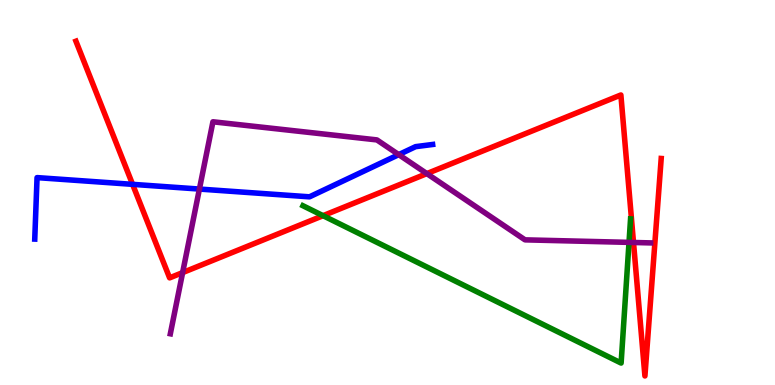[{'lines': ['blue', 'red'], 'intersections': [{'x': 1.71, 'y': 5.21}]}, {'lines': ['green', 'red'], 'intersections': [{'x': 4.17, 'y': 4.4}]}, {'lines': ['purple', 'red'], 'intersections': [{'x': 2.36, 'y': 2.92}, {'x': 5.51, 'y': 5.49}, {'x': 8.17, 'y': 3.7}]}, {'lines': ['blue', 'green'], 'intersections': []}, {'lines': ['blue', 'purple'], 'intersections': [{'x': 2.57, 'y': 5.09}, {'x': 5.14, 'y': 5.98}]}, {'lines': ['green', 'purple'], 'intersections': [{'x': 8.12, 'y': 3.7}]}]